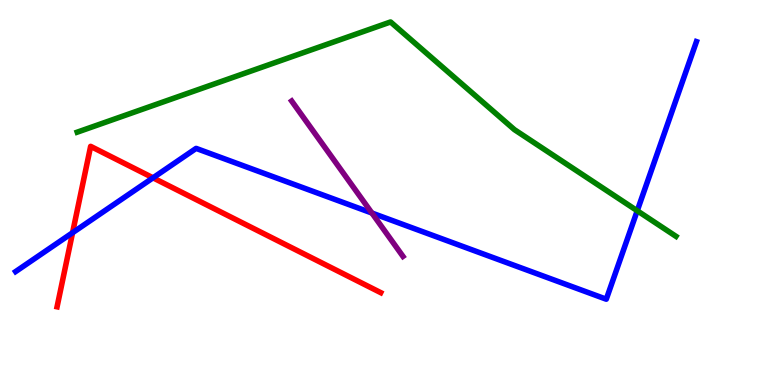[{'lines': ['blue', 'red'], 'intersections': [{'x': 0.936, 'y': 3.96}, {'x': 1.97, 'y': 5.38}]}, {'lines': ['green', 'red'], 'intersections': []}, {'lines': ['purple', 'red'], 'intersections': []}, {'lines': ['blue', 'green'], 'intersections': [{'x': 8.22, 'y': 4.53}]}, {'lines': ['blue', 'purple'], 'intersections': [{'x': 4.8, 'y': 4.47}]}, {'lines': ['green', 'purple'], 'intersections': []}]